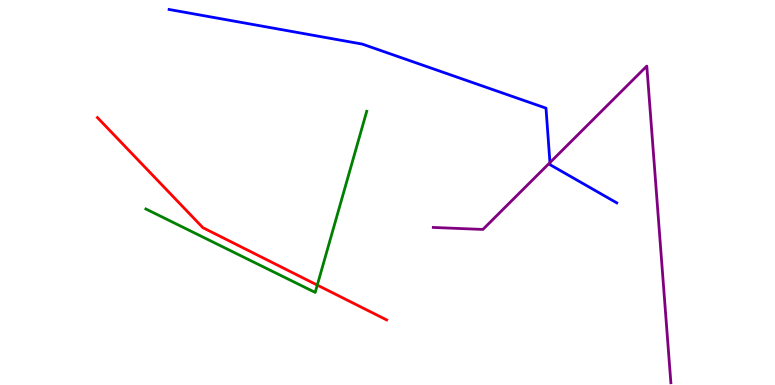[{'lines': ['blue', 'red'], 'intersections': []}, {'lines': ['green', 'red'], 'intersections': [{'x': 4.09, 'y': 2.59}]}, {'lines': ['purple', 'red'], 'intersections': []}, {'lines': ['blue', 'green'], 'intersections': []}, {'lines': ['blue', 'purple'], 'intersections': [{'x': 7.1, 'y': 5.78}]}, {'lines': ['green', 'purple'], 'intersections': []}]